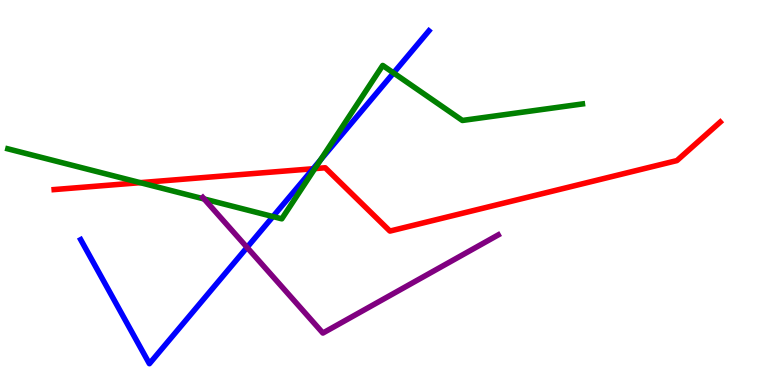[{'lines': ['blue', 'red'], 'intersections': [{'x': 4.04, 'y': 5.62}]}, {'lines': ['green', 'red'], 'intersections': [{'x': 1.81, 'y': 5.26}, {'x': 4.06, 'y': 5.62}]}, {'lines': ['purple', 'red'], 'intersections': []}, {'lines': ['blue', 'green'], 'intersections': [{'x': 3.52, 'y': 4.38}, {'x': 4.14, 'y': 5.85}, {'x': 5.08, 'y': 8.11}]}, {'lines': ['blue', 'purple'], 'intersections': [{'x': 3.19, 'y': 3.57}]}, {'lines': ['green', 'purple'], 'intersections': [{'x': 2.63, 'y': 4.83}]}]